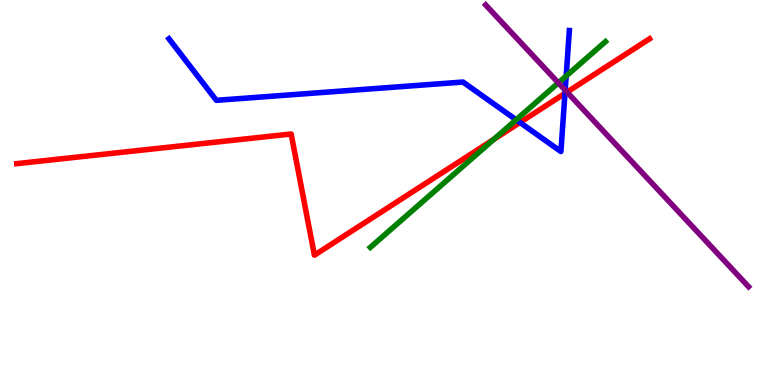[{'lines': ['blue', 'red'], 'intersections': [{'x': 6.71, 'y': 6.82}, {'x': 7.29, 'y': 7.57}]}, {'lines': ['green', 'red'], 'intersections': [{'x': 6.37, 'y': 6.38}]}, {'lines': ['purple', 'red'], 'intersections': [{'x': 7.32, 'y': 7.61}]}, {'lines': ['blue', 'green'], 'intersections': [{'x': 6.66, 'y': 6.89}, {'x': 7.31, 'y': 8.03}]}, {'lines': ['blue', 'purple'], 'intersections': [{'x': 7.29, 'y': 7.66}]}, {'lines': ['green', 'purple'], 'intersections': [{'x': 7.2, 'y': 7.85}]}]